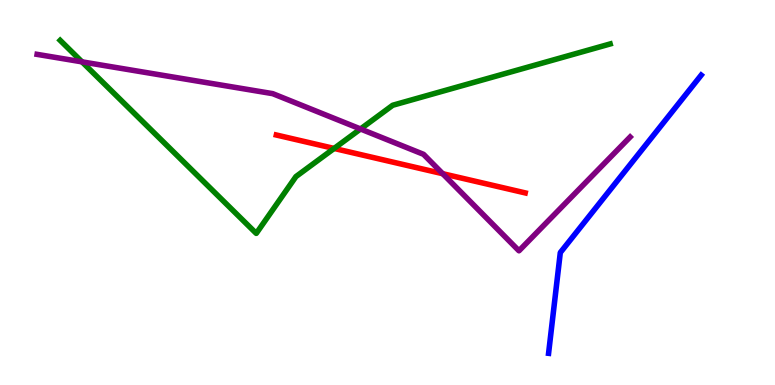[{'lines': ['blue', 'red'], 'intersections': []}, {'lines': ['green', 'red'], 'intersections': [{'x': 4.31, 'y': 6.14}]}, {'lines': ['purple', 'red'], 'intersections': [{'x': 5.71, 'y': 5.49}]}, {'lines': ['blue', 'green'], 'intersections': []}, {'lines': ['blue', 'purple'], 'intersections': []}, {'lines': ['green', 'purple'], 'intersections': [{'x': 1.06, 'y': 8.39}, {'x': 4.65, 'y': 6.65}]}]